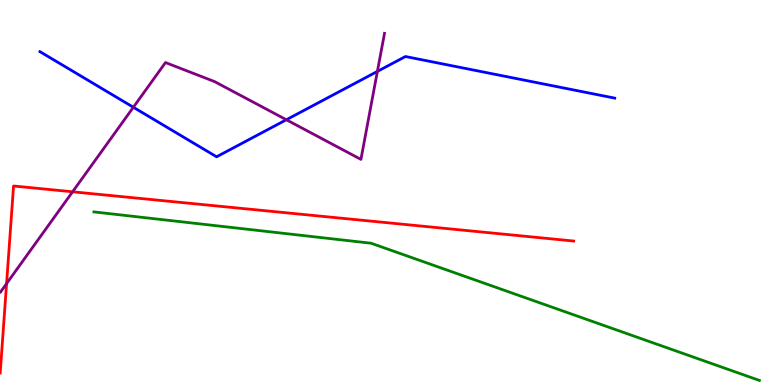[{'lines': ['blue', 'red'], 'intersections': []}, {'lines': ['green', 'red'], 'intersections': []}, {'lines': ['purple', 'red'], 'intersections': [{'x': 0.085, 'y': 2.63}, {'x': 0.937, 'y': 5.02}]}, {'lines': ['blue', 'green'], 'intersections': []}, {'lines': ['blue', 'purple'], 'intersections': [{'x': 1.72, 'y': 7.21}, {'x': 3.69, 'y': 6.89}, {'x': 4.87, 'y': 8.15}]}, {'lines': ['green', 'purple'], 'intersections': []}]